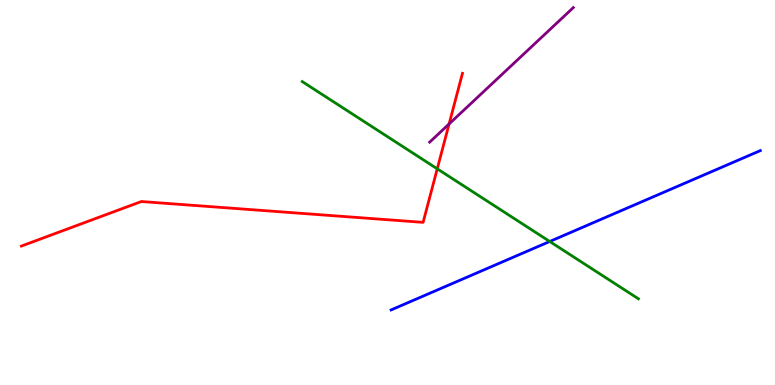[{'lines': ['blue', 'red'], 'intersections': []}, {'lines': ['green', 'red'], 'intersections': [{'x': 5.64, 'y': 5.62}]}, {'lines': ['purple', 'red'], 'intersections': [{'x': 5.79, 'y': 6.78}]}, {'lines': ['blue', 'green'], 'intersections': [{'x': 7.09, 'y': 3.73}]}, {'lines': ['blue', 'purple'], 'intersections': []}, {'lines': ['green', 'purple'], 'intersections': []}]